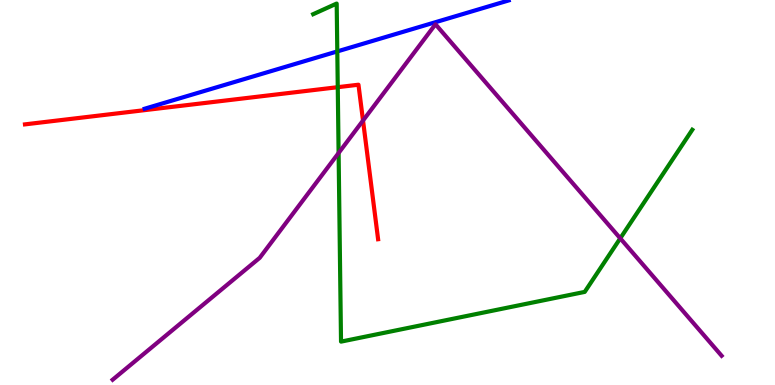[{'lines': ['blue', 'red'], 'intersections': []}, {'lines': ['green', 'red'], 'intersections': [{'x': 4.36, 'y': 7.74}]}, {'lines': ['purple', 'red'], 'intersections': [{'x': 4.68, 'y': 6.87}]}, {'lines': ['blue', 'green'], 'intersections': [{'x': 4.35, 'y': 8.66}]}, {'lines': ['blue', 'purple'], 'intersections': []}, {'lines': ['green', 'purple'], 'intersections': [{'x': 4.37, 'y': 6.03}, {'x': 8.0, 'y': 3.81}]}]